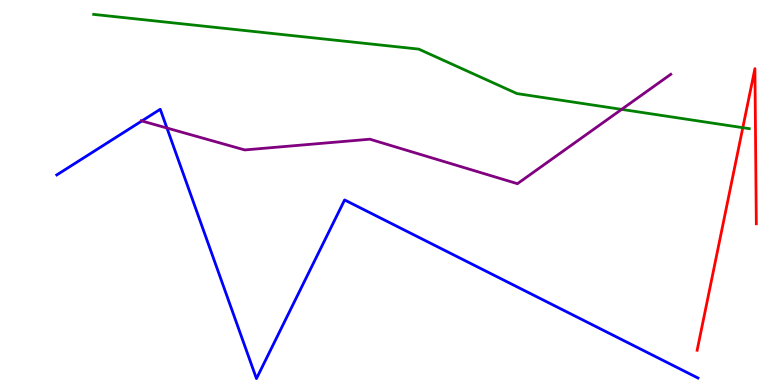[{'lines': ['blue', 'red'], 'intersections': []}, {'lines': ['green', 'red'], 'intersections': [{'x': 9.58, 'y': 6.68}]}, {'lines': ['purple', 'red'], 'intersections': []}, {'lines': ['blue', 'green'], 'intersections': []}, {'lines': ['blue', 'purple'], 'intersections': [{'x': 1.83, 'y': 6.86}, {'x': 2.15, 'y': 6.67}]}, {'lines': ['green', 'purple'], 'intersections': [{'x': 8.02, 'y': 7.16}]}]